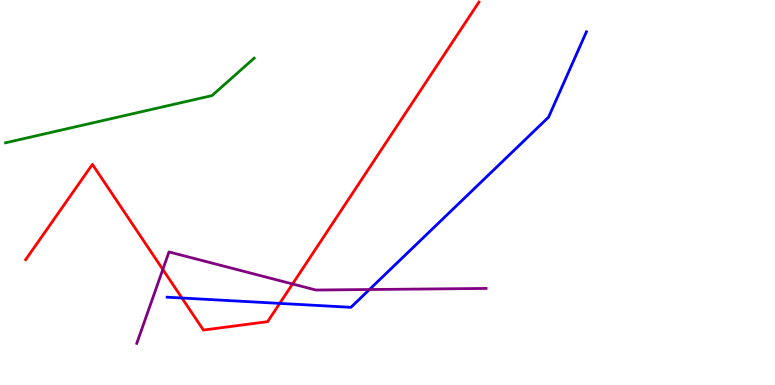[{'lines': ['blue', 'red'], 'intersections': [{'x': 2.35, 'y': 2.26}, {'x': 3.61, 'y': 2.12}]}, {'lines': ['green', 'red'], 'intersections': []}, {'lines': ['purple', 'red'], 'intersections': [{'x': 2.1, 'y': 3.0}, {'x': 3.77, 'y': 2.62}]}, {'lines': ['blue', 'green'], 'intersections': []}, {'lines': ['blue', 'purple'], 'intersections': [{'x': 4.77, 'y': 2.48}]}, {'lines': ['green', 'purple'], 'intersections': []}]